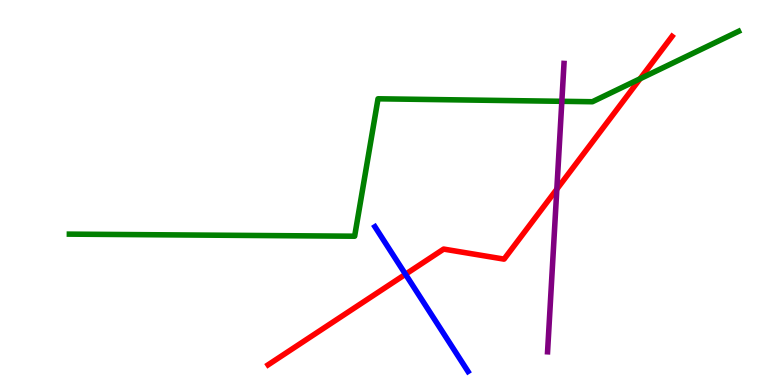[{'lines': ['blue', 'red'], 'intersections': [{'x': 5.23, 'y': 2.88}]}, {'lines': ['green', 'red'], 'intersections': [{'x': 8.26, 'y': 7.95}]}, {'lines': ['purple', 'red'], 'intersections': [{'x': 7.19, 'y': 5.09}]}, {'lines': ['blue', 'green'], 'intersections': []}, {'lines': ['blue', 'purple'], 'intersections': []}, {'lines': ['green', 'purple'], 'intersections': [{'x': 7.25, 'y': 7.37}]}]